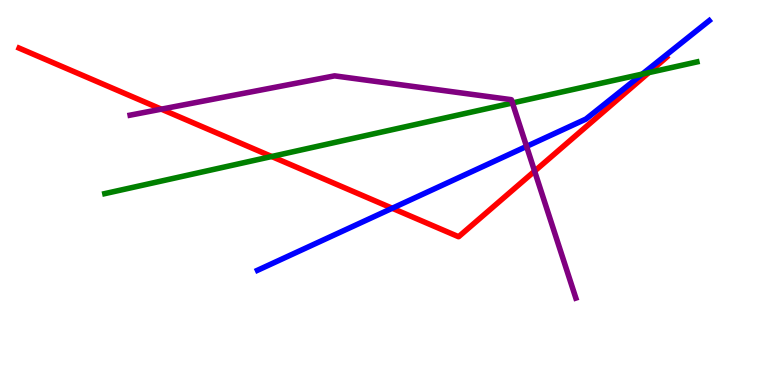[{'lines': ['blue', 'red'], 'intersections': [{'x': 5.06, 'y': 4.59}]}, {'lines': ['green', 'red'], 'intersections': [{'x': 3.51, 'y': 5.93}, {'x': 8.37, 'y': 8.11}]}, {'lines': ['purple', 'red'], 'intersections': [{'x': 2.08, 'y': 7.16}, {'x': 6.9, 'y': 5.55}]}, {'lines': ['blue', 'green'], 'intersections': [{'x': 8.29, 'y': 8.08}]}, {'lines': ['blue', 'purple'], 'intersections': [{'x': 6.79, 'y': 6.2}]}, {'lines': ['green', 'purple'], 'intersections': [{'x': 6.61, 'y': 7.33}]}]